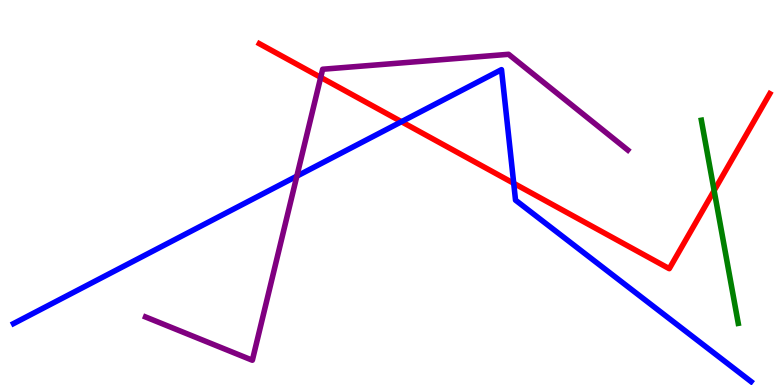[{'lines': ['blue', 'red'], 'intersections': [{'x': 5.18, 'y': 6.84}, {'x': 6.63, 'y': 5.24}]}, {'lines': ['green', 'red'], 'intersections': [{'x': 9.21, 'y': 5.05}]}, {'lines': ['purple', 'red'], 'intersections': [{'x': 4.14, 'y': 7.99}]}, {'lines': ['blue', 'green'], 'intersections': []}, {'lines': ['blue', 'purple'], 'intersections': [{'x': 3.83, 'y': 5.42}]}, {'lines': ['green', 'purple'], 'intersections': []}]